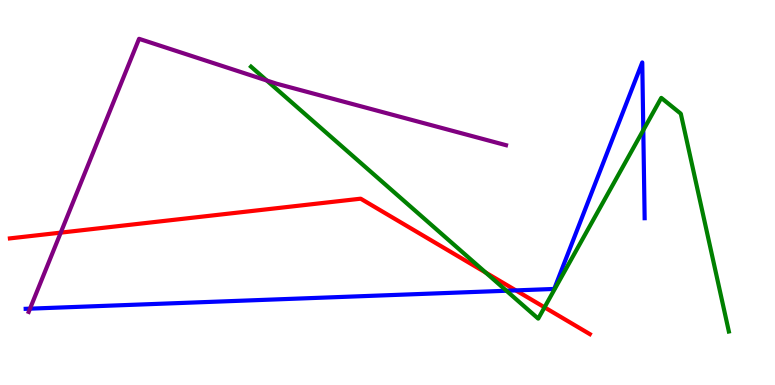[{'lines': ['blue', 'red'], 'intersections': [{'x': 6.66, 'y': 2.46}]}, {'lines': ['green', 'red'], 'intersections': [{'x': 6.27, 'y': 2.92}, {'x': 7.03, 'y': 2.02}]}, {'lines': ['purple', 'red'], 'intersections': [{'x': 0.784, 'y': 3.96}]}, {'lines': ['blue', 'green'], 'intersections': [{'x': 6.53, 'y': 2.45}, {'x': 8.3, 'y': 6.62}]}, {'lines': ['blue', 'purple'], 'intersections': [{'x': 0.387, 'y': 1.98}]}, {'lines': ['green', 'purple'], 'intersections': [{'x': 3.44, 'y': 7.91}]}]